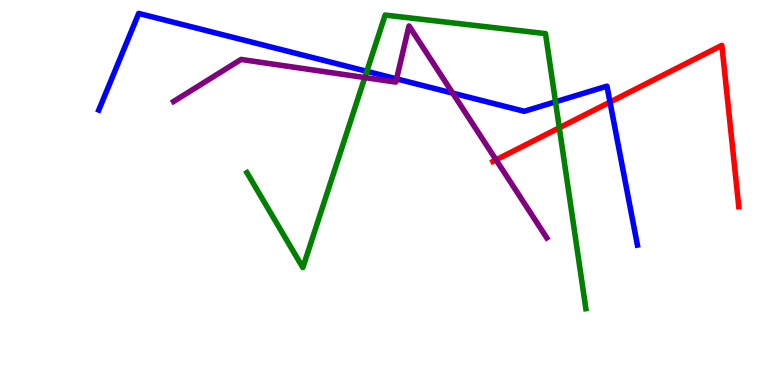[{'lines': ['blue', 'red'], 'intersections': [{'x': 7.87, 'y': 7.35}]}, {'lines': ['green', 'red'], 'intersections': [{'x': 7.22, 'y': 6.68}]}, {'lines': ['purple', 'red'], 'intersections': [{'x': 6.4, 'y': 5.85}]}, {'lines': ['blue', 'green'], 'intersections': [{'x': 4.73, 'y': 8.15}, {'x': 7.17, 'y': 7.36}]}, {'lines': ['blue', 'purple'], 'intersections': [{'x': 5.12, 'y': 7.95}, {'x': 5.84, 'y': 7.58}]}, {'lines': ['green', 'purple'], 'intersections': [{'x': 4.71, 'y': 7.99}]}]